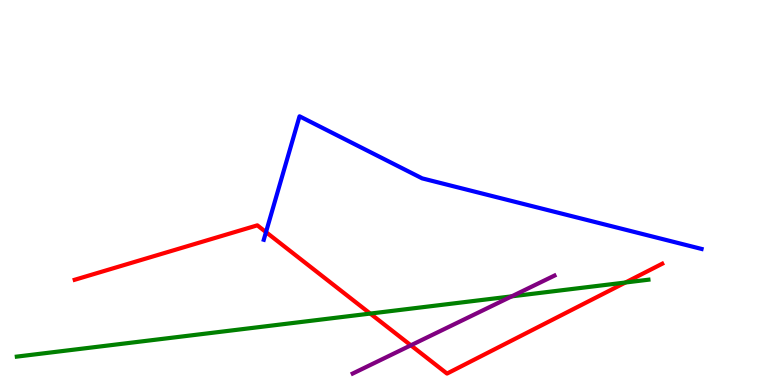[{'lines': ['blue', 'red'], 'intersections': [{'x': 3.43, 'y': 3.97}]}, {'lines': ['green', 'red'], 'intersections': [{'x': 4.78, 'y': 1.86}, {'x': 8.07, 'y': 2.66}]}, {'lines': ['purple', 'red'], 'intersections': [{'x': 5.3, 'y': 1.03}]}, {'lines': ['blue', 'green'], 'intersections': []}, {'lines': ['blue', 'purple'], 'intersections': []}, {'lines': ['green', 'purple'], 'intersections': [{'x': 6.6, 'y': 2.3}]}]